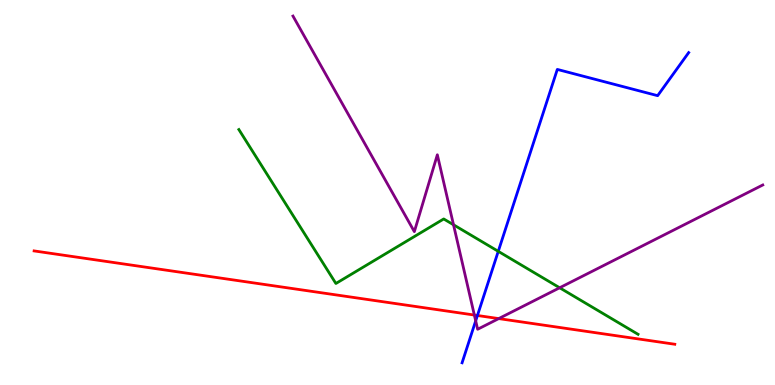[{'lines': ['blue', 'red'], 'intersections': [{'x': 6.16, 'y': 1.81}]}, {'lines': ['green', 'red'], 'intersections': []}, {'lines': ['purple', 'red'], 'intersections': [{'x': 6.12, 'y': 1.82}, {'x': 6.44, 'y': 1.72}]}, {'lines': ['blue', 'green'], 'intersections': [{'x': 6.43, 'y': 3.47}]}, {'lines': ['blue', 'purple'], 'intersections': [{'x': 6.14, 'y': 1.67}]}, {'lines': ['green', 'purple'], 'intersections': [{'x': 5.85, 'y': 4.16}, {'x': 7.22, 'y': 2.53}]}]